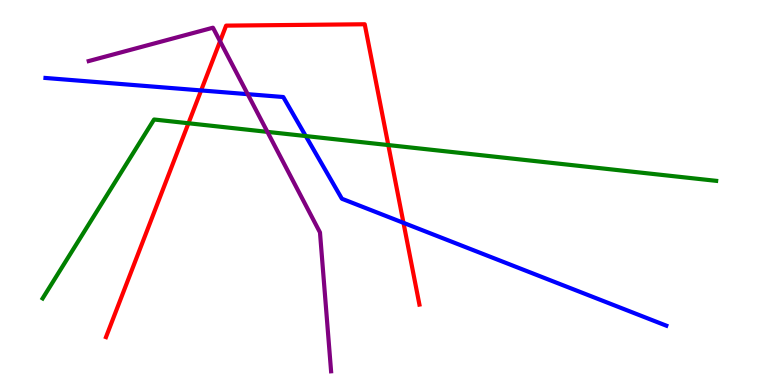[{'lines': ['blue', 'red'], 'intersections': [{'x': 2.6, 'y': 7.65}, {'x': 5.21, 'y': 4.21}]}, {'lines': ['green', 'red'], 'intersections': [{'x': 2.43, 'y': 6.8}, {'x': 5.01, 'y': 6.23}]}, {'lines': ['purple', 'red'], 'intersections': [{'x': 2.84, 'y': 8.93}]}, {'lines': ['blue', 'green'], 'intersections': [{'x': 3.95, 'y': 6.47}]}, {'lines': ['blue', 'purple'], 'intersections': [{'x': 3.2, 'y': 7.55}]}, {'lines': ['green', 'purple'], 'intersections': [{'x': 3.45, 'y': 6.57}]}]